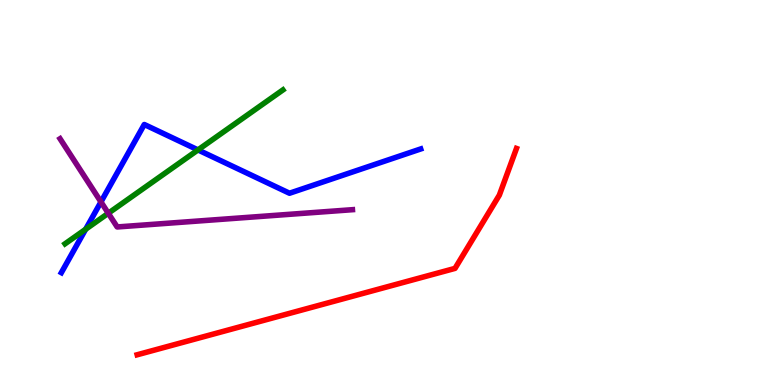[{'lines': ['blue', 'red'], 'intersections': []}, {'lines': ['green', 'red'], 'intersections': []}, {'lines': ['purple', 'red'], 'intersections': []}, {'lines': ['blue', 'green'], 'intersections': [{'x': 1.11, 'y': 4.05}, {'x': 2.55, 'y': 6.11}]}, {'lines': ['blue', 'purple'], 'intersections': [{'x': 1.3, 'y': 4.76}]}, {'lines': ['green', 'purple'], 'intersections': [{'x': 1.4, 'y': 4.46}]}]